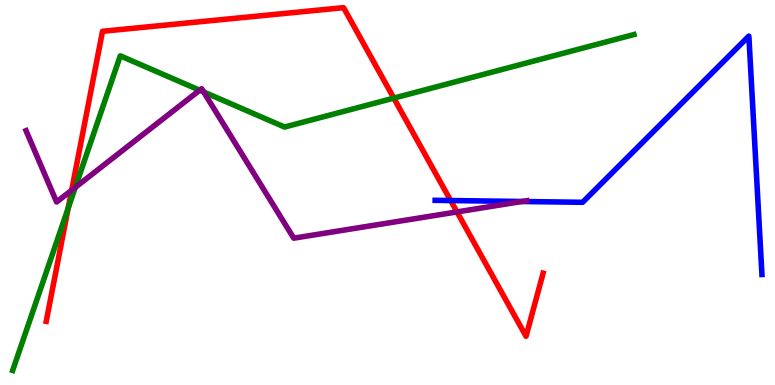[{'lines': ['blue', 'red'], 'intersections': [{'x': 5.82, 'y': 4.79}]}, {'lines': ['green', 'red'], 'intersections': [{'x': 0.88, 'y': 4.6}, {'x': 5.08, 'y': 7.45}]}, {'lines': ['purple', 'red'], 'intersections': [{'x': 0.925, 'y': 5.06}, {'x': 5.9, 'y': 4.5}]}, {'lines': ['blue', 'green'], 'intersections': []}, {'lines': ['blue', 'purple'], 'intersections': [{'x': 6.73, 'y': 4.77}]}, {'lines': ['green', 'purple'], 'intersections': [{'x': 0.971, 'y': 5.13}, {'x': 2.58, 'y': 7.66}, {'x': 2.63, 'y': 7.61}]}]